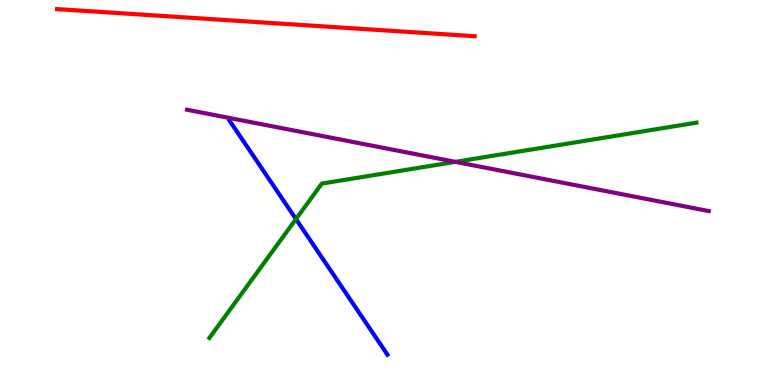[{'lines': ['blue', 'red'], 'intersections': []}, {'lines': ['green', 'red'], 'intersections': []}, {'lines': ['purple', 'red'], 'intersections': []}, {'lines': ['blue', 'green'], 'intersections': [{'x': 3.82, 'y': 4.31}]}, {'lines': ['blue', 'purple'], 'intersections': []}, {'lines': ['green', 'purple'], 'intersections': [{'x': 5.88, 'y': 5.8}]}]